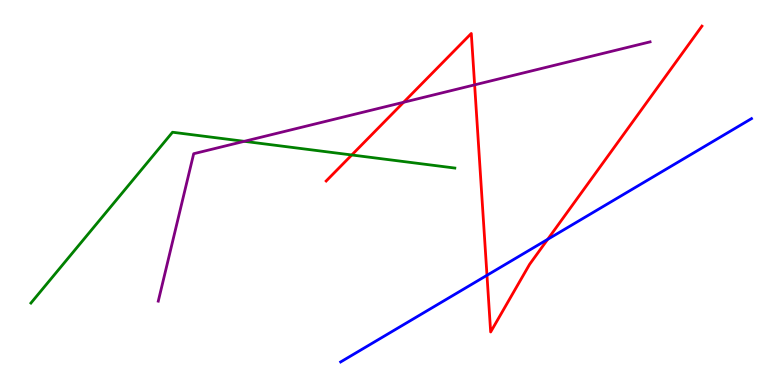[{'lines': ['blue', 'red'], 'intersections': [{'x': 6.28, 'y': 2.85}, {'x': 7.07, 'y': 3.78}]}, {'lines': ['green', 'red'], 'intersections': [{'x': 4.54, 'y': 5.97}]}, {'lines': ['purple', 'red'], 'intersections': [{'x': 5.21, 'y': 7.34}, {'x': 6.12, 'y': 7.8}]}, {'lines': ['blue', 'green'], 'intersections': []}, {'lines': ['blue', 'purple'], 'intersections': []}, {'lines': ['green', 'purple'], 'intersections': [{'x': 3.15, 'y': 6.33}]}]